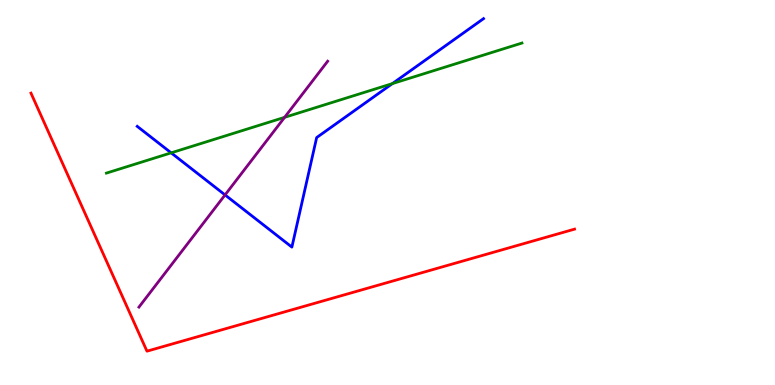[{'lines': ['blue', 'red'], 'intersections': []}, {'lines': ['green', 'red'], 'intersections': []}, {'lines': ['purple', 'red'], 'intersections': []}, {'lines': ['blue', 'green'], 'intersections': [{'x': 2.21, 'y': 6.03}, {'x': 5.06, 'y': 7.83}]}, {'lines': ['blue', 'purple'], 'intersections': [{'x': 2.9, 'y': 4.94}]}, {'lines': ['green', 'purple'], 'intersections': [{'x': 3.67, 'y': 6.95}]}]